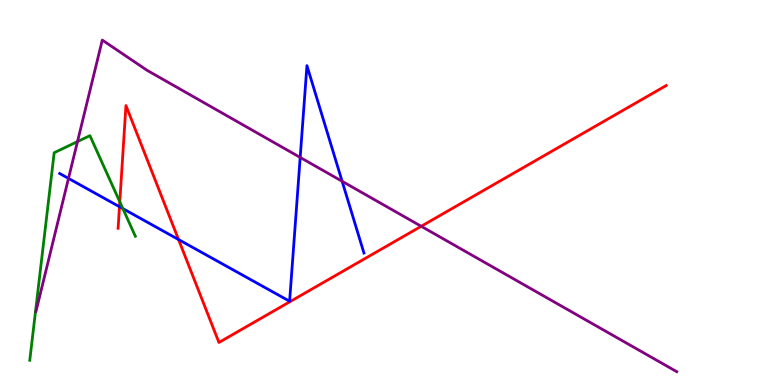[{'lines': ['blue', 'red'], 'intersections': [{'x': 1.54, 'y': 4.63}, {'x': 2.3, 'y': 3.78}]}, {'lines': ['green', 'red'], 'intersections': [{'x': 1.55, 'y': 4.76}]}, {'lines': ['purple', 'red'], 'intersections': [{'x': 5.43, 'y': 4.12}]}, {'lines': ['blue', 'green'], 'intersections': [{'x': 1.59, 'y': 4.58}]}, {'lines': ['blue', 'purple'], 'intersections': [{'x': 0.884, 'y': 5.37}, {'x': 3.87, 'y': 5.91}, {'x': 4.41, 'y': 5.29}]}, {'lines': ['green', 'purple'], 'intersections': [{'x': 1.0, 'y': 6.32}]}]